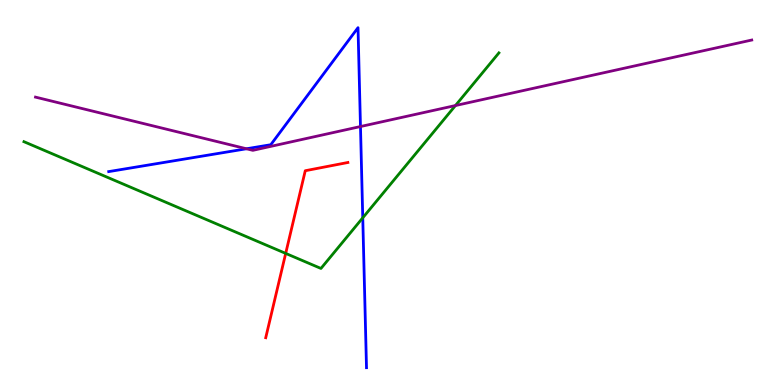[{'lines': ['blue', 'red'], 'intersections': []}, {'lines': ['green', 'red'], 'intersections': [{'x': 3.69, 'y': 3.42}]}, {'lines': ['purple', 'red'], 'intersections': []}, {'lines': ['blue', 'green'], 'intersections': [{'x': 4.68, 'y': 4.34}]}, {'lines': ['blue', 'purple'], 'intersections': [{'x': 3.18, 'y': 6.14}, {'x': 4.65, 'y': 6.71}]}, {'lines': ['green', 'purple'], 'intersections': [{'x': 5.88, 'y': 7.26}]}]